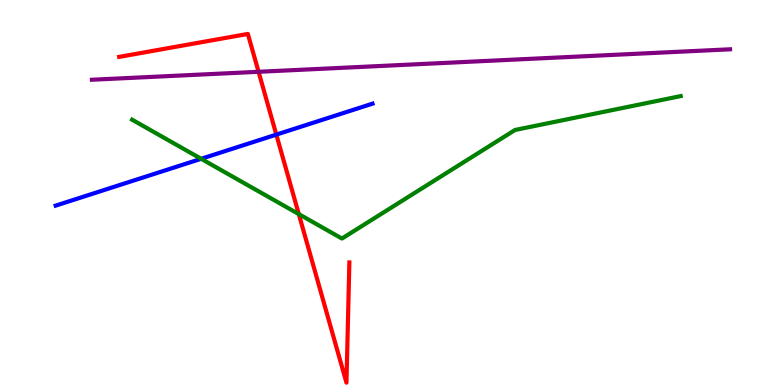[{'lines': ['blue', 'red'], 'intersections': [{'x': 3.57, 'y': 6.5}]}, {'lines': ['green', 'red'], 'intersections': [{'x': 3.86, 'y': 4.44}]}, {'lines': ['purple', 'red'], 'intersections': [{'x': 3.34, 'y': 8.14}]}, {'lines': ['blue', 'green'], 'intersections': [{'x': 2.6, 'y': 5.88}]}, {'lines': ['blue', 'purple'], 'intersections': []}, {'lines': ['green', 'purple'], 'intersections': []}]